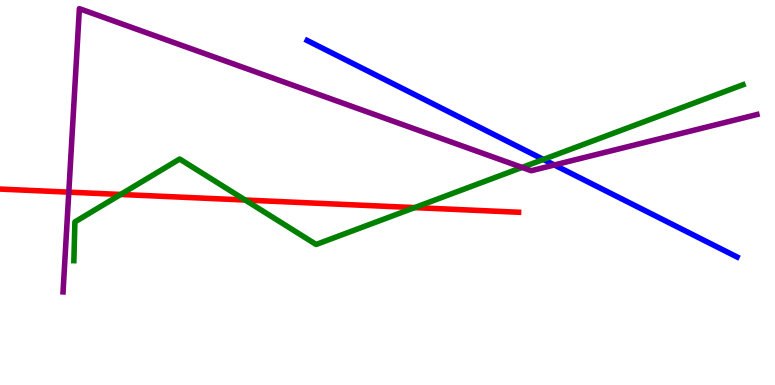[{'lines': ['blue', 'red'], 'intersections': []}, {'lines': ['green', 'red'], 'intersections': [{'x': 1.56, 'y': 4.95}, {'x': 3.16, 'y': 4.8}, {'x': 5.35, 'y': 4.61}]}, {'lines': ['purple', 'red'], 'intersections': [{'x': 0.888, 'y': 5.01}]}, {'lines': ['blue', 'green'], 'intersections': [{'x': 7.01, 'y': 5.86}]}, {'lines': ['blue', 'purple'], 'intersections': [{'x': 7.15, 'y': 5.71}]}, {'lines': ['green', 'purple'], 'intersections': [{'x': 6.74, 'y': 5.65}]}]